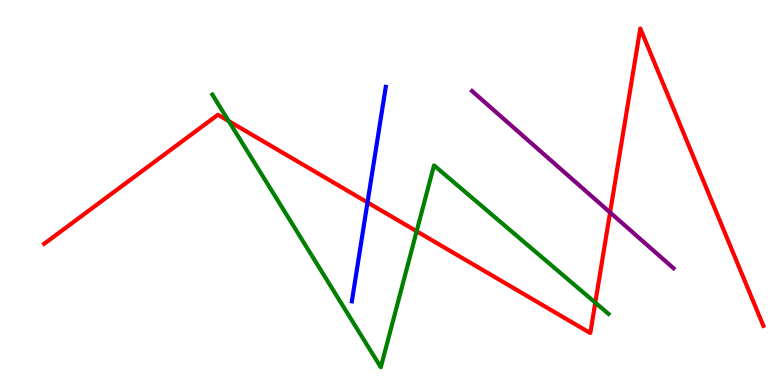[{'lines': ['blue', 'red'], 'intersections': [{'x': 4.74, 'y': 4.74}]}, {'lines': ['green', 'red'], 'intersections': [{'x': 2.95, 'y': 6.86}, {'x': 5.38, 'y': 3.99}, {'x': 7.68, 'y': 2.14}]}, {'lines': ['purple', 'red'], 'intersections': [{'x': 7.87, 'y': 4.48}]}, {'lines': ['blue', 'green'], 'intersections': []}, {'lines': ['blue', 'purple'], 'intersections': []}, {'lines': ['green', 'purple'], 'intersections': []}]